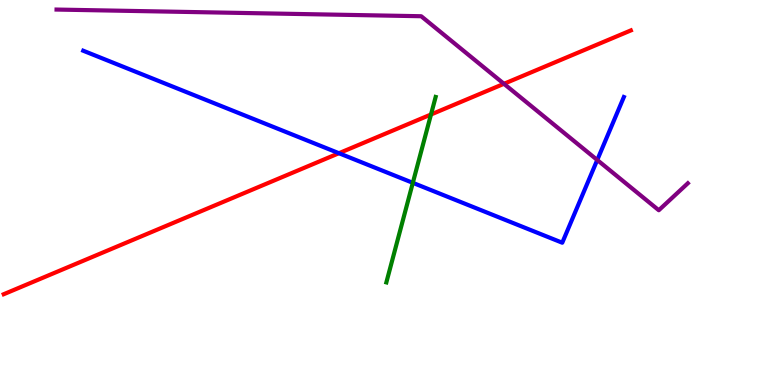[{'lines': ['blue', 'red'], 'intersections': [{'x': 4.37, 'y': 6.02}]}, {'lines': ['green', 'red'], 'intersections': [{'x': 5.56, 'y': 7.03}]}, {'lines': ['purple', 'red'], 'intersections': [{'x': 6.5, 'y': 7.82}]}, {'lines': ['blue', 'green'], 'intersections': [{'x': 5.33, 'y': 5.25}]}, {'lines': ['blue', 'purple'], 'intersections': [{'x': 7.71, 'y': 5.84}]}, {'lines': ['green', 'purple'], 'intersections': []}]